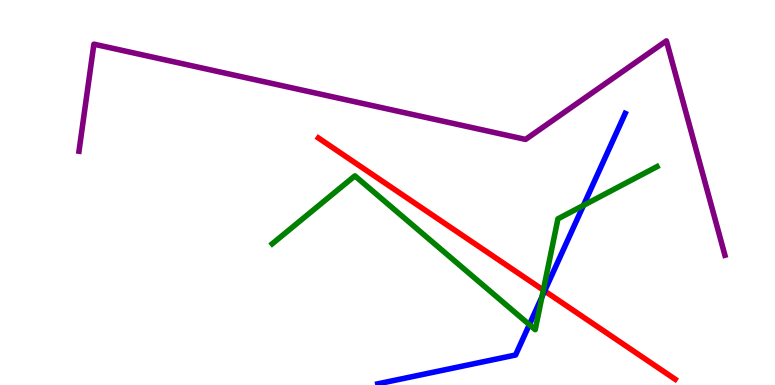[{'lines': ['blue', 'red'], 'intersections': [{'x': 7.03, 'y': 2.44}]}, {'lines': ['green', 'red'], 'intersections': [{'x': 7.01, 'y': 2.47}]}, {'lines': ['purple', 'red'], 'intersections': []}, {'lines': ['blue', 'green'], 'intersections': [{'x': 6.83, 'y': 1.57}, {'x': 6.99, 'y': 2.29}, {'x': 7.53, 'y': 4.67}]}, {'lines': ['blue', 'purple'], 'intersections': []}, {'lines': ['green', 'purple'], 'intersections': []}]